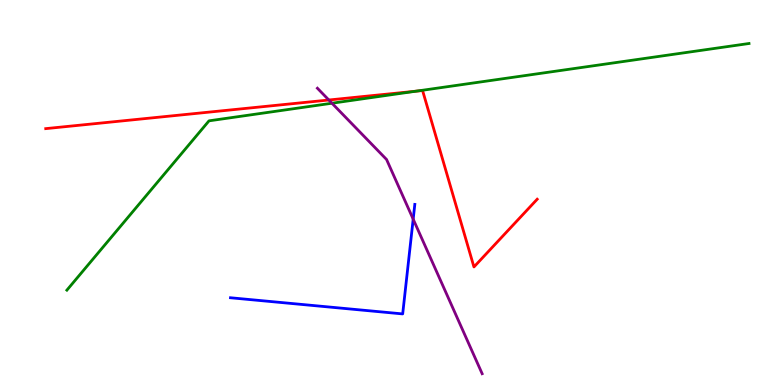[{'lines': ['blue', 'red'], 'intersections': []}, {'lines': ['green', 'red'], 'intersections': [{'x': 5.37, 'y': 7.63}]}, {'lines': ['purple', 'red'], 'intersections': [{'x': 4.24, 'y': 7.4}]}, {'lines': ['blue', 'green'], 'intersections': []}, {'lines': ['blue', 'purple'], 'intersections': [{'x': 5.33, 'y': 4.31}]}, {'lines': ['green', 'purple'], 'intersections': [{'x': 4.28, 'y': 7.32}]}]